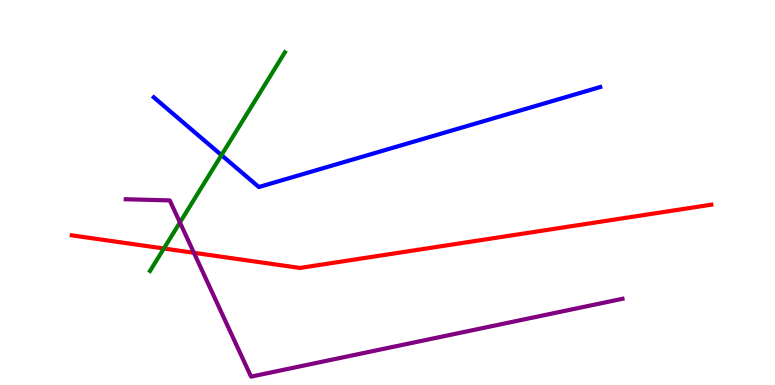[{'lines': ['blue', 'red'], 'intersections': []}, {'lines': ['green', 'red'], 'intersections': [{'x': 2.11, 'y': 3.55}]}, {'lines': ['purple', 'red'], 'intersections': [{'x': 2.5, 'y': 3.43}]}, {'lines': ['blue', 'green'], 'intersections': [{'x': 2.86, 'y': 5.97}]}, {'lines': ['blue', 'purple'], 'intersections': []}, {'lines': ['green', 'purple'], 'intersections': [{'x': 2.32, 'y': 4.22}]}]